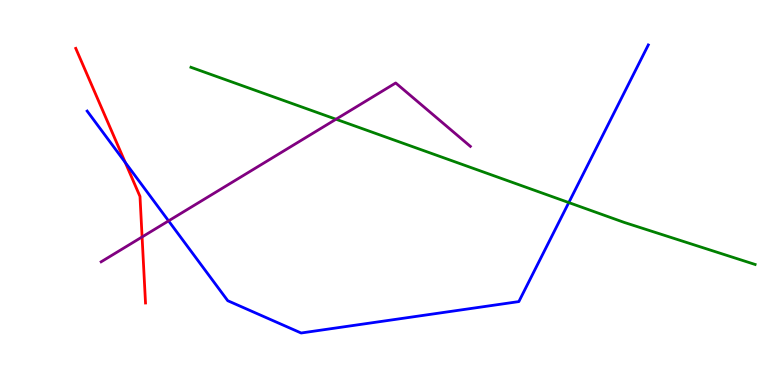[{'lines': ['blue', 'red'], 'intersections': [{'x': 1.62, 'y': 5.78}]}, {'lines': ['green', 'red'], 'intersections': []}, {'lines': ['purple', 'red'], 'intersections': [{'x': 1.83, 'y': 3.85}]}, {'lines': ['blue', 'green'], 'intersections': [{'x': 7.34, 'y': 4.74}]}, {'lines': ['blue', 'purple'], 'intersections': [{'x': 2.18, 'y': 4.26}]}, {'lines': ['green', 'purple'], 'intersections': [{'x': 4.34, 'y': 6.9}]}]